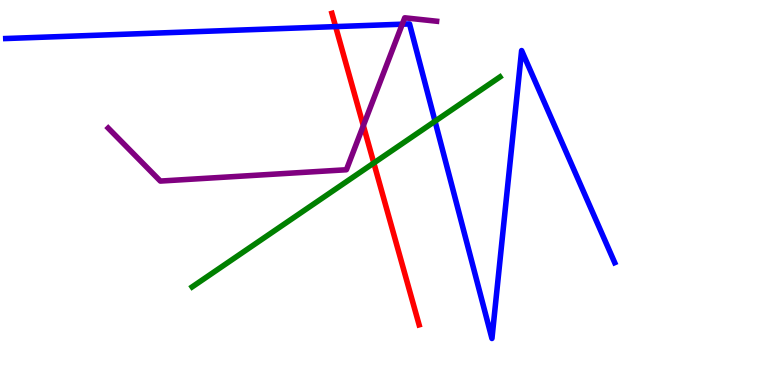[{'lines': ['blue', 'red'], 'intersections': [{'x': 4.33, 'y': 9.31}]}, {'lines': ['green', 'red'], 'intersections': [{'x': 4.82, 'y': 5.77}]}, {'lines': ['purple', 'red'], 'intersections': [{'x': 4.69, 'y': 6.74}]}, {'lines': ['blue', 'green'], 'intersections': [{'x': 5.61, 'y': 6.85}]}, {'lines': ['blue', 'purple'], 'intersections': [{'x': 5.19, 'y': 9.37}]}, {'lines': ['green', 'purple'], 'intersections': []}]